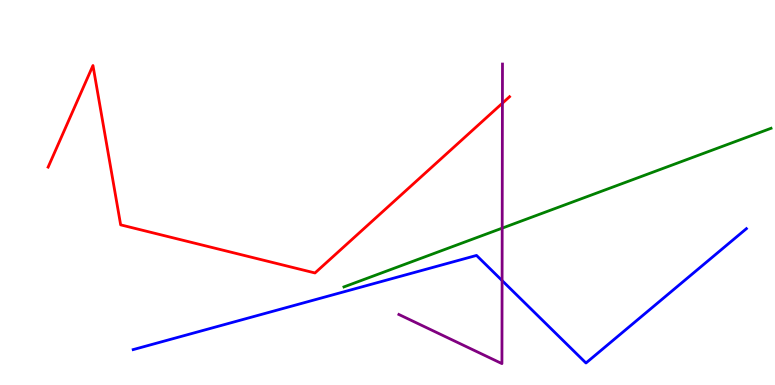[{'lines': ['blue', 'red'], 'intersections': []}, {'lines': ['green', 'red'], 'intersections': []}, {'lines': ['purple', 'red'], 'intersections': [{'x': 6.48, 'y': 7.32}]}, {'lines': ['blue', 'green'], 'intersections': []}, {'lines': ['blue', 'purple'], 'intersections': [{'x': 6.48, 'y': 2.71}]}, {'lines': ['green', 'purple'], 'intersections': [{'x': 6.48, 'y': 4.07}]}]